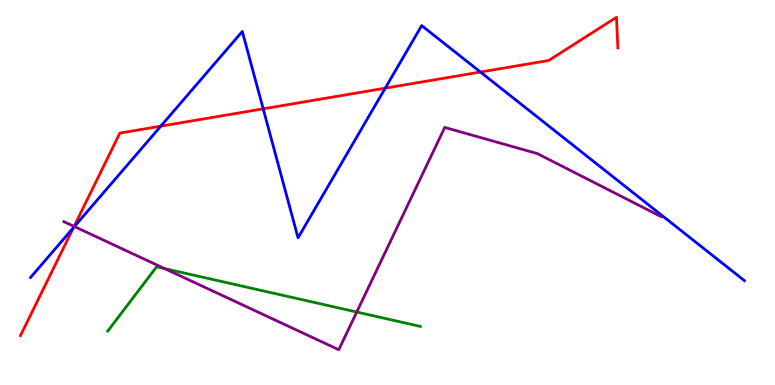[{'lines': ['blue', 'red'], 'intersections': [{'x': 0.948, 'y': 4.09}, {'x': 2.07, 'y': 6.72}, {'x': 3.4, 'y': 7.17}, {'x': 4.97, 'y': 7.71}, {'x': 6.2, 'y': 8.13}]}, {'lines': ['green', 'red'], 'intersections': []}, {'lines': ['purple', 'red'], 'intersections': [{'x': 0.956, 'y': 4.12}]}, {'lines': ['blue', 'green'], 'intersections': []}, {'lines': ['blue', 'purple'], 'intersections': [{'x': 0.96, 'y': 4.12}]}, {'lines': ['green', 'purple'], 'intersections': [{'x': 2.12, 'y': 3.02}, {'x': 4.6, 'y': 1.9}]}]